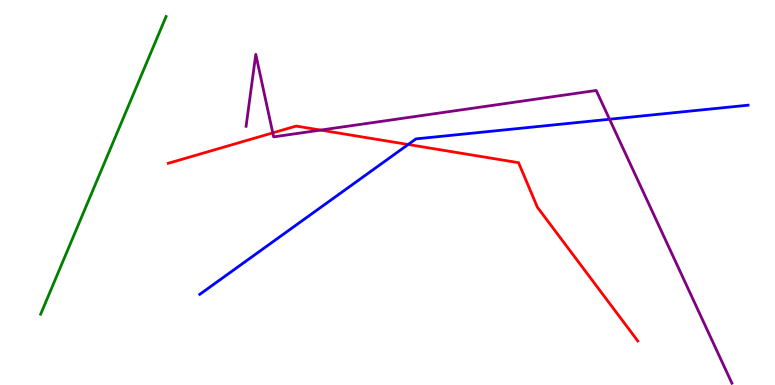[{'lines': ['blue', 'red'], 'intersections': [{'x': 5.27, 'y': 6.25}]}, {'lines': ['green', 'red'], 'intersections': []}, {'lines': ['purple', 'red'], 'intersections': [{'x': 3.52, 'y': 6.55}, {'x': 4.14, 'y': 6.62}]}, {'lines': ['blue', 'green'], 'intersections': []}, {'lines': ['blue', 'purple'], 'intersections': [{'x': 7.87, 'y': 6.9}]}, {'lines': ['green', 'purple'], 'intersections': []}]